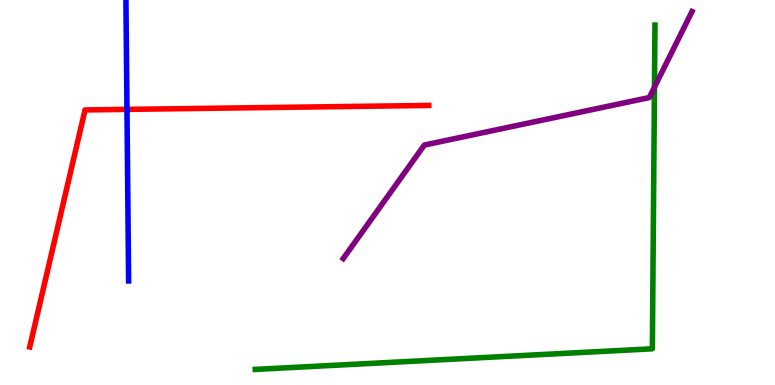[{'lines': ['blue', 'red'], 'intersections': [{'x': 1.64, 'y': 7.16}]}, {'lines': ['green', 'red'], 'intersections': []}, {'lines': ['purple', 'red'], 'intersections': []}, {'lines': ['blue', 'green'], 'intersections': []}, {'lines': ['blue', 'purple'], 'intersections': []}, {'lines': ['green', 'purple'], 'intersections': [{'x': 8.44, 'y': 7.74}]}]